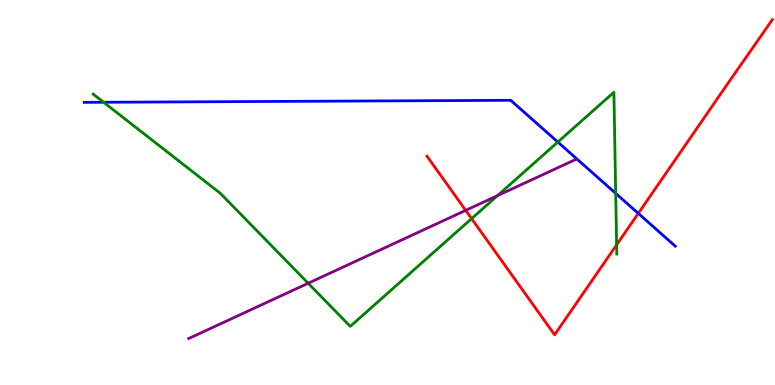[{'lines': ['blue', 'red'], 'intersections': [{'x': 8.24, 'y': 4.46}]}, {'lines': ['green', 'red'], 'intersections': [{'x': 6.09, 'y': 4.32}, {'x': 7.96, 'y': 3.64}]}, {'lines': ['purple', 'red'], 'intersections': [{'x': 6.01, 'y': 4.54}]}, {'lines': ['blue', 'green'], 'intersections': [{'x': 1.34, 'y': 7.34}, {'x': 7.2, 'y': 6.31}, {'x': 7.94, 'y': 4.98}]}, {'lines': ['blue', 'purple'], 'intersections': []}, {'lines': ['green', 'purple'], 'intersections': [{'x': 3.98, 'y': 2.64}, {'x': 6.42, 'y': 4.92}]}]